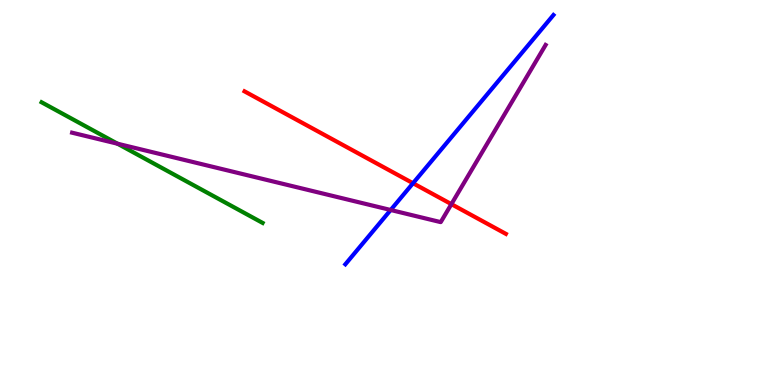[{'lines': ['blue', 'red'], 'intersections': [{'x': 5.33, 'y': 5.24}]}, {'lines': ['green', 'red'], 'intersections': []}, {'lines': ['purple', 'red'], 'intersections': [{'x': 5.82, 'y': 4.7}]}, {'lines': ['blue', 'green'], 'intersections': []}, {'lines': ['blue', 'purple'], 'intersections': [{'x': 5.04, 'y': 4.55}]}, {'lines': ['green', 'purple'], 'intersections': [{'x': 1.52, 'y': 6.27}]}]